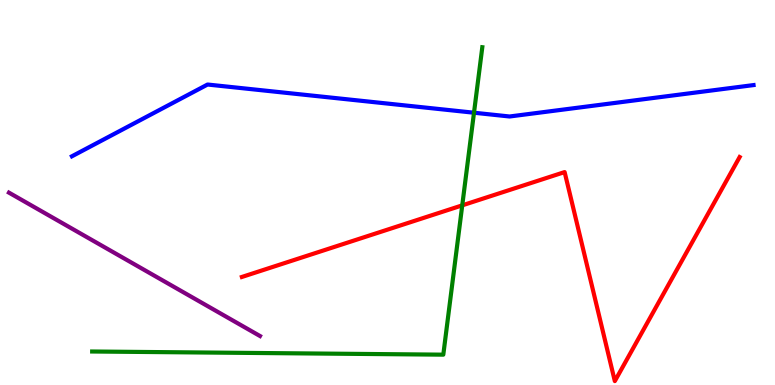[{'lines': ['blue', 'red'], 'intersections': []}, {'lines': ['green', 'red'], 'intersections': [{'x': 5.96, 'y': 4.67}]}, {'lines': ['purple', 'red'], 'intersections': []}, {'lines': ['blue', 'green'], 'intersections': [{'x': 6.12, 'y': 7.07}]}, {'lines': ['blue', 'purple'], 'intersections': []}, {'lines': ['green', 'purple'], 'intersections': []}]